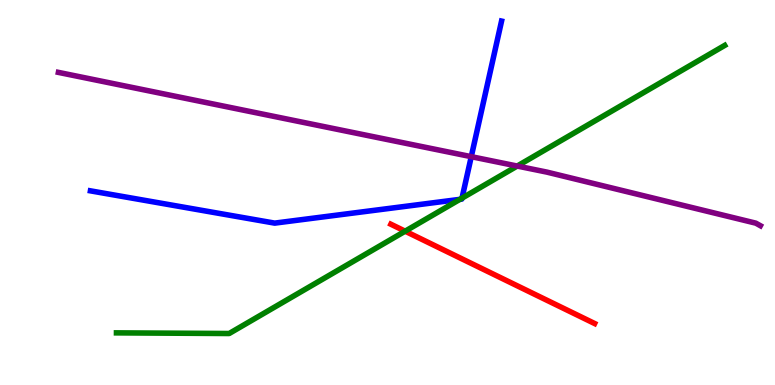[{'lines': ['blue', 'red'], 'intersections': []}, {'lines': ['green', 'red'], 'intersections': [{'x': 5.23, 'y': 3.99}]}, {'lines': ['purple', 'red'], 'intersections': []}, {'lines': ['blue', 'green'], 'intersections': [{'x': 5.93, 'y': 4.82}, {'x': 5.96, 'y': 4.85}]}, {'lines': ['blue', 'purple'], 'intersections': [{'x': 6.08, 'y': 5.93}]}, {'lines': ['green', 'purple'], 'intersections': [{'x': 6.67, 'y': 5.69}]}]